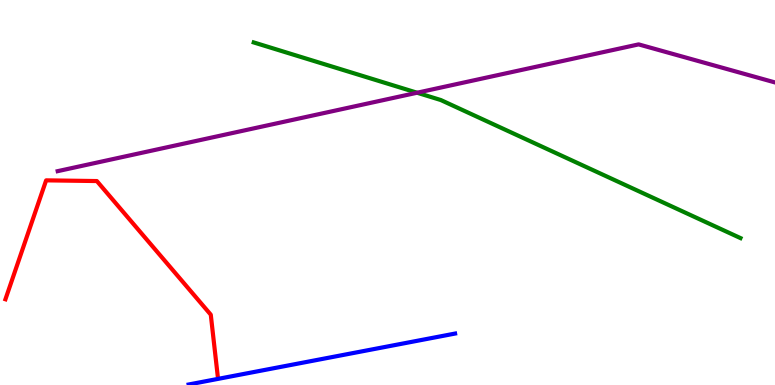[{'lines': ['blue', 'red'], 'intersections': []}, {'lines': ['green', 'red'], 'intersections': []}, {'lines': ['purple', 'red'], 'intersections': []}, {'lines': ['blue', 'green'], 'intersections': []}, {'lines': ['blue', 'purple'], 'intersections': []}, {'lines': ['green', 'purple'], 'intersections': [{'x': 5.38, 'y': 7.59}]}]